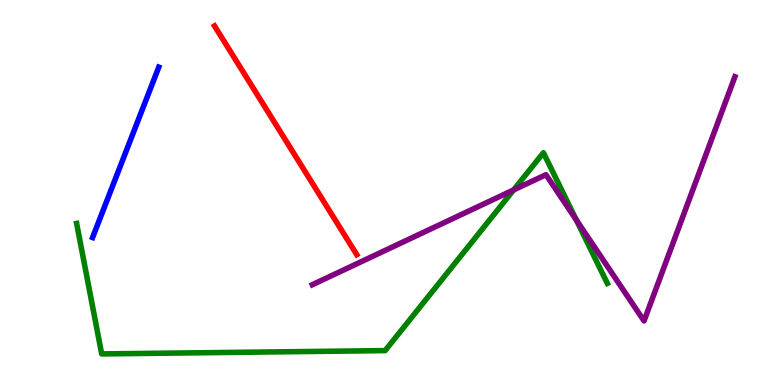[{'lines': ['blue', 'red'], 'intersections': []}, {'lines': ['green', 'red'], 'intersections': []}, {'lines': ['purple', 'red'], 'intersections': []}, {'lines': ['blue', 'green'], 'intersections': []}, {'lines': ['blue', 'purple'], 'intersections': []}, {'lines': ['green', 'purple'], 'intersections': [{'x': 6.63, 'y': 5.07}, {'x': 7.44, 'y': 4.29}]}]